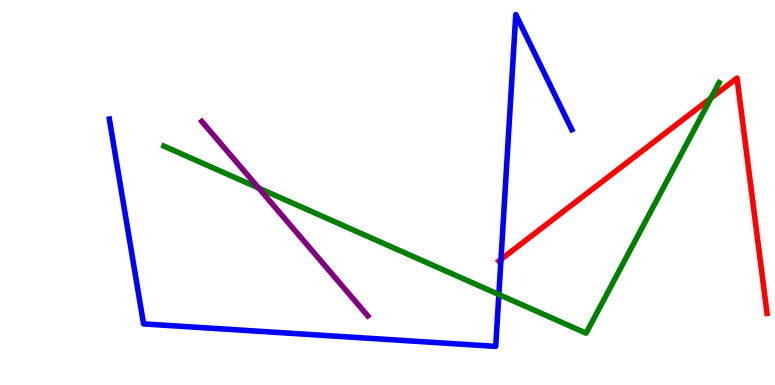[{'lines': ['blue', 'red'], 'intersections': [{'x': 6.46, 'y': 3.26}]}, {'lines': ['green', 'red'], 'intersections': [{'x': 9.17, 'y': 7.45}]}, {'lines': ['purple', 'red'], 'intersections': []}, {'lines': ['blue', 'green'], 'intersections': [{'x': 6.44, 'y': 2.35}]}, {'lines': ['blue', 'purple'], 'intersections': []}, {'lines': ['green', 'purple'], 'intersections': [{'x': 3.34, 'y': 5.11}]}]